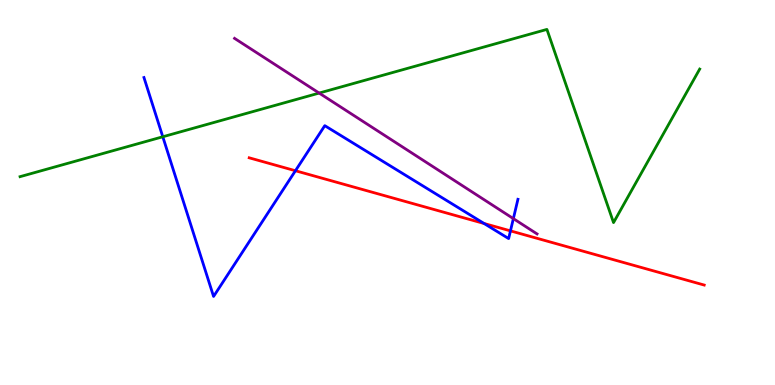[{'lines': ['blue', 'red'], 'intersections': [{'x': 3.81, 'y': 5.57}, {'x': 6.25, 'y': 4.19}, {'x': 6.59, 'y': 4.0}]}, {'lines': ['green', 'red'], 'intersections': []}, {'lines': ['purple', 'red'], 'intersections': []}, {'lines': ['blue', 'green'], 'intersections': [{'x': 2.1, 'y': 6.45}]}, {'lines': ['blue', 'purple'], 'intersections': [{'x': 6.62, 'y': 4.32}]}, {'lines': ['green', 'purple'], 'intersections': [{'x': 4.12, 'y': 7.58}]}]